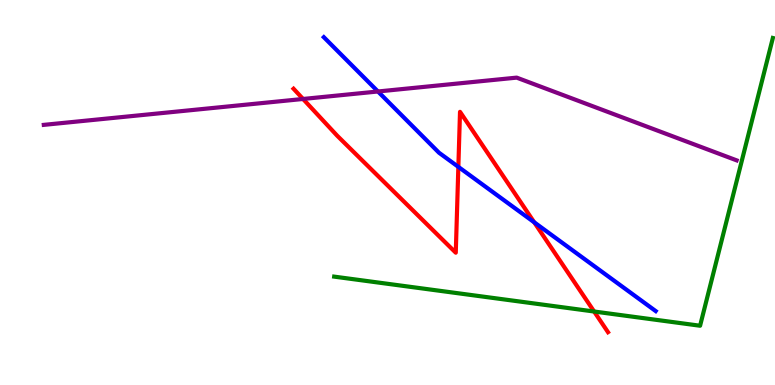[{'lines': ['blue', 'red'], 'intersections': [{'x': 5.91, 'y': 5.67}, {'x': 6.89, 'y': 4.23}]}, {'lines': ['green', 'red'], 'intersections': [{'x': 7.67, 'y': 1.91}]}, {'lines': ['purple', 'red'], 'intersections': [{'x': 3.91, 'y': 7.43}]}, {'lines': ['blue', 'green'], 'intersections': []}, {'lines': ['blue', 'purple'], 'intersections': [{'x': 4.88, 'y': 7.62}]}, {'lines': ['green', 'purple'], 'intersections': []}]